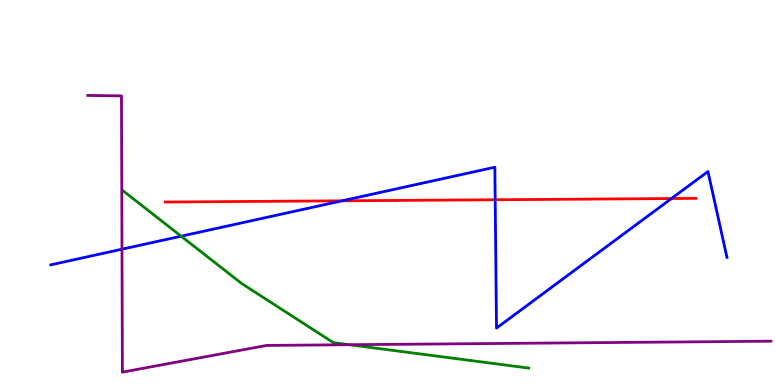[{'lines': ['blue', 'red'], 'intersections': [{'x': 4.41, 'y': 4.78}, {'x': 6.39, 'y': 4.81}, {'x': 8.66, 'y': 4.84}]}, {'lines': ['green', 'red'], 'intersections': []}, {'lines': ['purple', 'red'], 'intersections': []}, {'lines': ['blue', 'green'], 'intersections': [{'x': 2.34, 'y': 3.87}]}, {'lines': ['blue', 'purple'], 'intersections': [{'x': 1.57, 'y': 3.53}]}, {'lines': ['green', 'purple'], 'intersections': [{'x': 4.51, 'y': 1.05}]}]